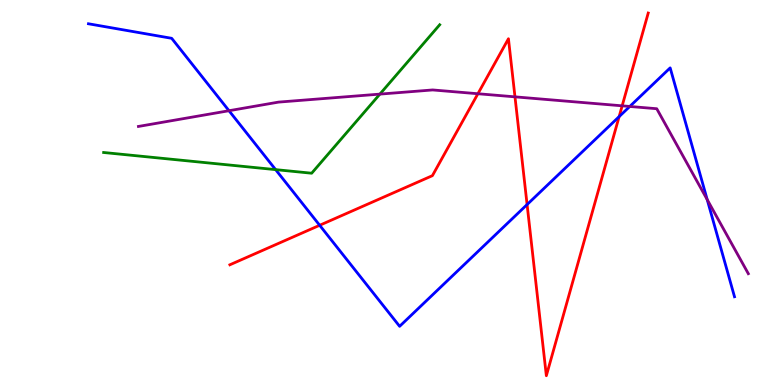[{'lines': ['blue', 'red'], 'intersections': [{'x': 4.12, 'y': 4.15}, {'x': 6.8, 'y': 4.69}, {'x': 7.99, 'y': 6.97}]}, {'lines': ['green', 'red'], 'intersections': []}, {'lines': ['purple', 'red'], 'intersections': [{'x': 6.17, 'y': 7.57}, {'x': 6.64, 'y': 7.48}, {'x': 8.03, 'y': 7.25}]}, {'lines': ['blue', 'green'], 'intersections': [{'x': 3.56, 'y': 5.59}]}, {'lines': ['blue', 'purple'], 'intersections': [{'x': 2.95, 'y': 7.12}, {'x': 8.13, 'y': 7.23}, {'x': 9.13, 'y': 4.82}]}, {'lines': ['green', 'purple'], 'intersections': [{'x': 4.9, 'y': 7.56}]}]